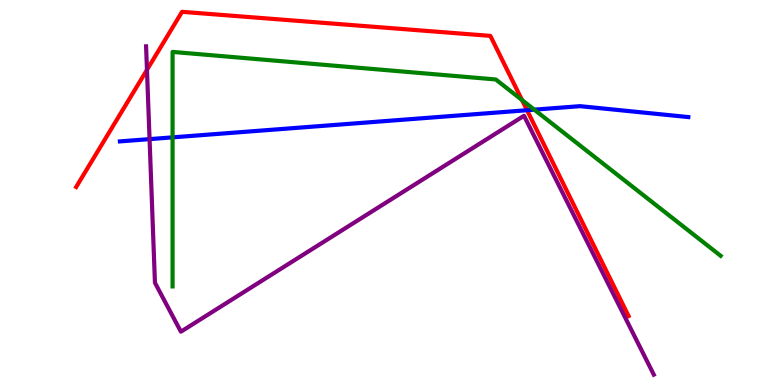[{'lines': ['blue', 'red'], 'intersections': [{'x': 6.8, 'y': 7.14}]}, {'lines': ['green', 'red'], 'intersections': [{'x': 6.74, 'y': 7.4}]}, {'lines': ['purple', 'red'], 'intersections': [{'x': 1.9, 'y': 8.19}]}, {'lines': ['blue', 'green'], 'intersections': [{'x': 2.23, 'y': 6.43}, {'x': 6.89, 'y': 7.15}]}, {'lines': ['blue', 'purple'], 'intersections': [{'x': 1.93, 'y': 6.39}]}, {'lines': ['green', 'purple'], 'intersections': []}]